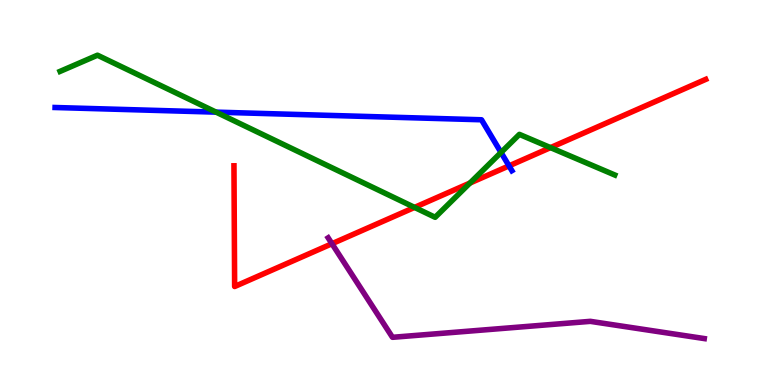[{'lines': ['blue', 'red'], 'intersections': [{'x': 6.57, 'y': 5.69}]}, {'lines': ['green', 'red'], 'intersections': [{'x': 5.35, 'y': 4.61}, {'x': 6.06, 'y': 5.25}, {'x': 7.1, 'y': 6.17}]}, {'lines': ['purple', 'red'], 'intersections': [{'x': 4.28, 'y': 3.67}]}, {'lines': ['blue', 'green'], 'intersections': [{'x': 2.79, 'y': 7.09}, {'x': 6.46, 'y': 6.04}]}, {'lines': ['blue', 'purple'], 'intersections': []}, {'lines': ['green', 'purple'], 'intersections': []}]